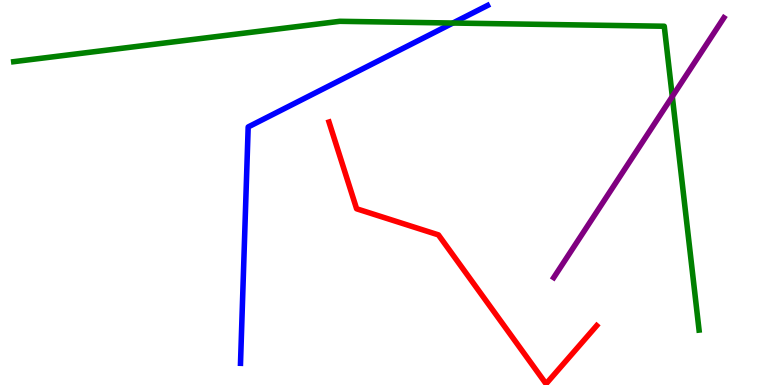[{'lines': ['blue', 'red'], 'intersections': []}, {'lines': ['green', 'red'], 'intersections': []}, {'lines': ['purple', 'red'], 'intersections': []}, {'lines': ['blue', 'green'], 'intersections': [{'x': 5.84, 'y': 9.4}]}, {'lines': ['blue', 'purple'], 'intersections': []}, {'lines': ['green', 'purple'], 'intersections': [{'x': 8.67, 'y': 7.49}]}]